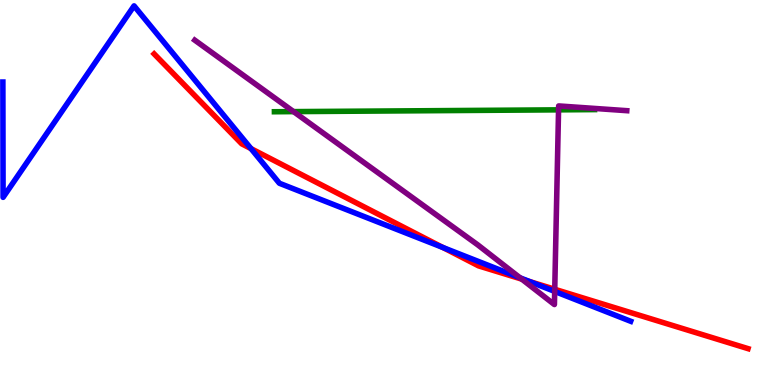[{'lines': ['blue', 'red'], 'intersections': [{'x': 3.24, 'y': 6.14}, {'x': 5.71, 'y': 3.57}, {'x': 6.83, 'y': 2.69}]}, {'lines': ['green', 'red'], 'intersections': []}, {'lines': ['purple', 'red'], 'intersections': [{'x': 6.73, 'y': 2.75}, {'x': 7.16, 'y': 2.49}]}, {'lines': ['blue', 'green'], 'intersections': []}, {'lines': ['blue', 'purple'], 'intersections': [{'x': 6.71, 'y': 2.78}, {'x': 7.16, 'y': 2.43}]}, {'lines': ['green', 'purple'], 'intersections': [{'x': 3.79, 'y': 7.1}, {'x': 7.21, 'y': 7.15}]}]